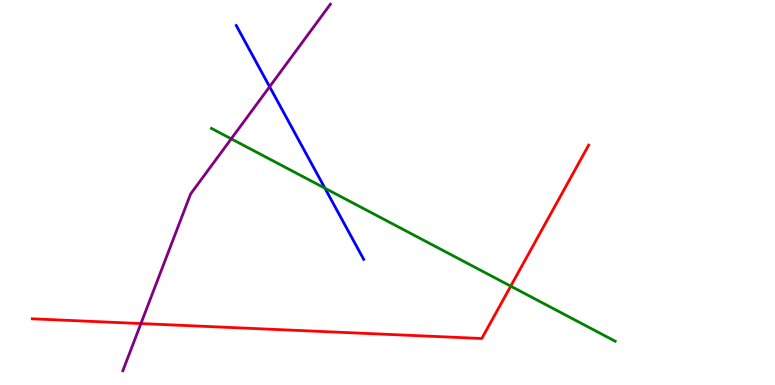[{'lines': ['blue', 'red'], 'intersections': []}, {'lines': ['green', 'red'], 'intersections': [{'x': 6.59, 'y': 2.57}]}, {'lines': ['purple', 'red'], 'intersections': [{'x': 1.82, 'y': 1.6}]}, {'lines': ['blue', 'green'], 'intersections': [{'x': 4.19, 'y': 5.11}]}, {'lines': ['blue', 'purple'], 'intersections': [{'x': 3.48, 'y': 7.75}]}, {'lines': ['green', 'purple'], 'intersections': [{'x': 2.98, 'y': 6.39}]}]